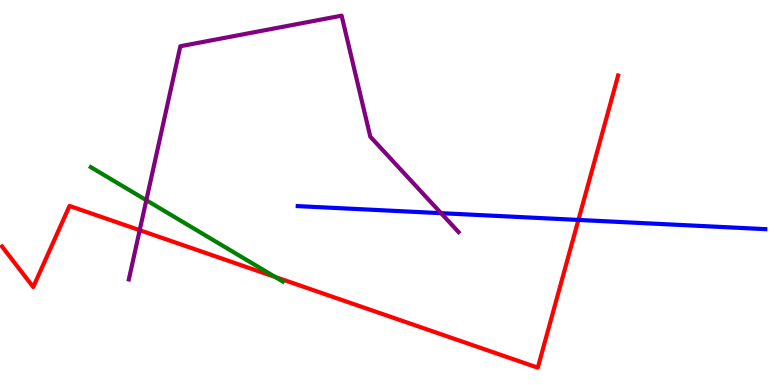[{'lines': ['blue', 'red'], 'intersections': [{'x': 7.46, 'y': 4.29}]}, {'lines': ['green', 'red'], 'intersections': [{'x': 3.55, 'y': 2.81}]}, {'lines': ['purple', 'red'], 'intersections': [{'x': 1.8, 'y': 4.02}]}, {'lines': ['blue', 'green'], 'intersections': []}, {'lines': ['blue', 'purple'], 'intersections': [{'x': 5.69, 'y': 4.46}]}, {'lines': ['green', 'purple'], 'intersections': [{'x': 1.89, 'y': 4.8}]}]